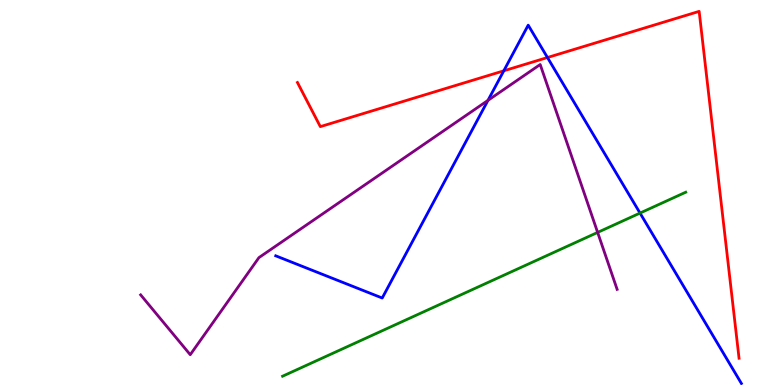[{'lines': ['blue', 'red'], 'intersections': [{'x': 6.5, 'y': 8.16}, {'x': 7.06, 'y': 8.51}]}, {'lines': ['green', 'red'], 'intersections': []}, {'lines': ['purple', 'red'], 'intersections': []}, {'lines': ['blue', 'green'], 'intersections': [{'x': 8.26, 'y': 4.47}]}, {'lines': ['blue', 'purple'], 'intersections': [{'x': 6.3, 'y': 7.39}]}, {'lines': ['green', 'purple'], 'intersections': [{'x': 7.71, 'y': 3.96}]}]